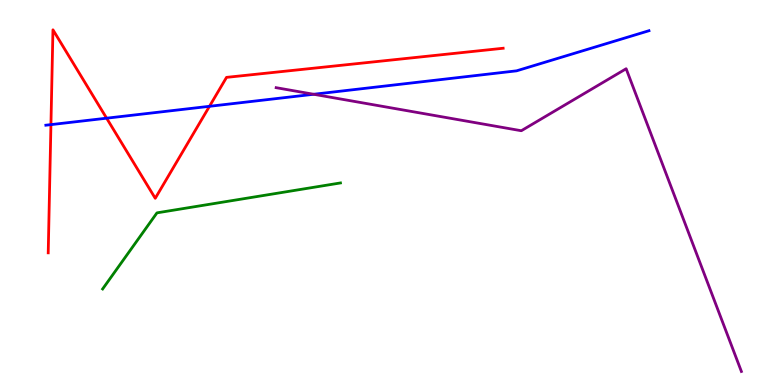[{'lines': ['blue', 'red'], 'intersections': [{'x': 0.657, 'y': 6.76}, {'x': 1.38, 'y': 6.93}, {'x': 2.7, 'y': 7.24}]}, {'lines': ['green', 'red'], 'intersections': []}, {'lines': ['purple', 'red'], 'intersections': []}, {'lines': ['blue', 'green'], 'intersections': []}, {'lines': ['blue', 'purple'], 'intersections': [{'x': 4.05, 'y': 7.55}]}, {'lines': ['green', 'purple'], 'intersections': []}]